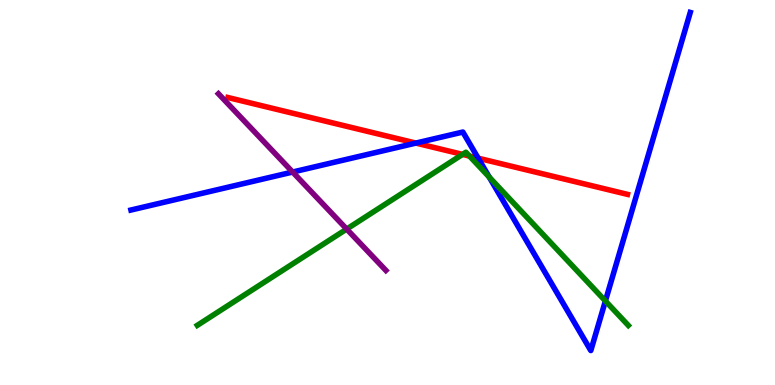[{'lines': ['blue', 'red'], 'intersections': [{'x': 5.37, 'y': 6.28}, {'x': 6.17, 'y': 5.89}]}, {'lines': ['green', 'red'], 'intersections': [{'x': 5.97, 'y': 5.99}, {'x': 6.06, 'y': 5.95}]}, {'lines': ['purple', 'red'], 'intersections': []}, {'lines': ['blue', 'green'], 'intersections': [{'x': 6.31, 'y': 5.4}, {'x': 7.81, 'y': 2.18}]}, {'lines': ['blue', 'purple'], 'intersections': [{'x': 3.78, 'y': 5.53}]}, {'lines': ['green', 'purple'], 'intersections': [{'x': 4.47, 'y': 4.05}]}]